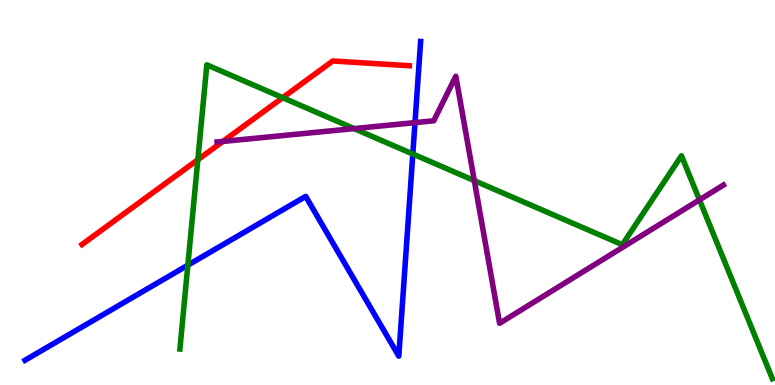[{'lines': ['blue', 'red'], 'intersections': []}, {'lines': ['green', 'red'], 'intersections': [{'x': 2.55, 'y': 5.85}, {'x': 3.65, 'y': 7.46}]}, {'lines': ['purple', 'red'], 'intersections': [{'x': 2.88, 'y': 6.33}]}, {'lines': ['blue', 'green'], 'intersections': [{'x': 2.42, 'y': 3.11}, {'x': 5.33, 'y': 6.0}]}, {'lines': ['blue', 'purple'], 'intersections': [{'x': 5.35, 'y': 6.81}]}, {'lines': ['green', 'purple'], 'intersections': [{'x': 4.57, 'y': 6.66}, {'x': 6.12, 'y': 5.31}, {'x': 9.03, 'y': 4.81}]}]